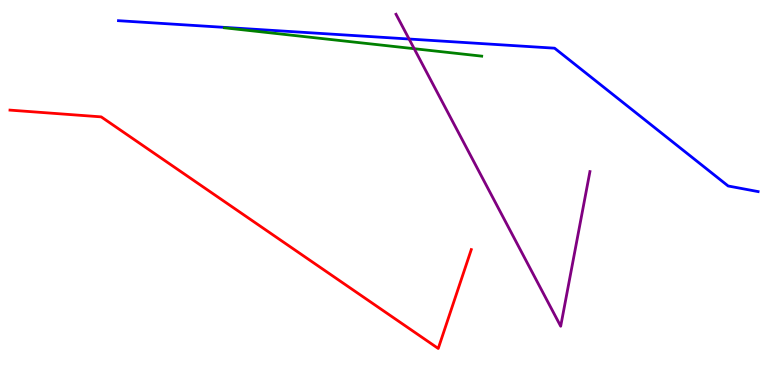[{'lines': ['blue', 'red'], 'intersections': []}, {'lines': ['green', 'red'], 'intersections': []}, {'lines': ['purple', 'red'], 'intersections': []}, {'lines': ['blue', 'green'], 'intersections': []}, {'lines': ['blue', 'purple'], 'intersections': [{'x': 5.28, 'y': 8.99}]}, {'lines': ['green', 'purple'], 'intersections': [{'x': 5.34, 'y': 8.73}]}]